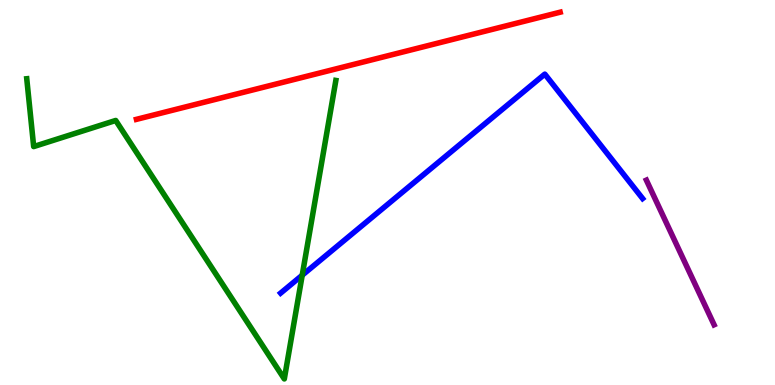[{'lines': ['blue', 'red'], 'intersections': []}, {'lines': ['green', 'red'], 'intersections': []}, {'lines': ['purple', 'red'], 'intersections': []}, {'lines': ['blue', 'green'], 'intersections': [{'x': 3.9, 'y': 2.85}]}, {'lines': ['blue', 'purple'], 'intersections': []}, {'lines': ['green', 'purple'], 'intersections': []}]